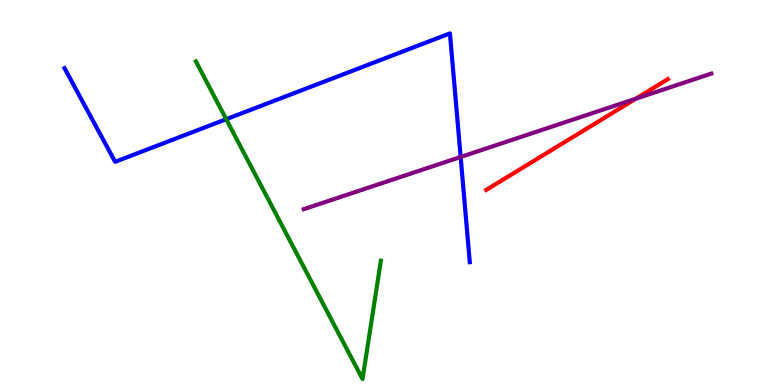[{'lines': ['blue', 'red'], 'intersections': []}, {'lines': ['green', 'red'], 'intersections': []}, {'lines': ['purple', 'red'], 'intersections': [{'x': 8.2, 'y': 7.44}]}, {'lines': ['blue', 'green'], 'intersections': [{'x': 2.92, 'y': 6.9}]}, {'lines': ['blue', 'purple'], 'intersections': [{'x': 5.94, 'y': 5.92}]}, {'lines': ['green', 'purple'], 'intersections': []}]